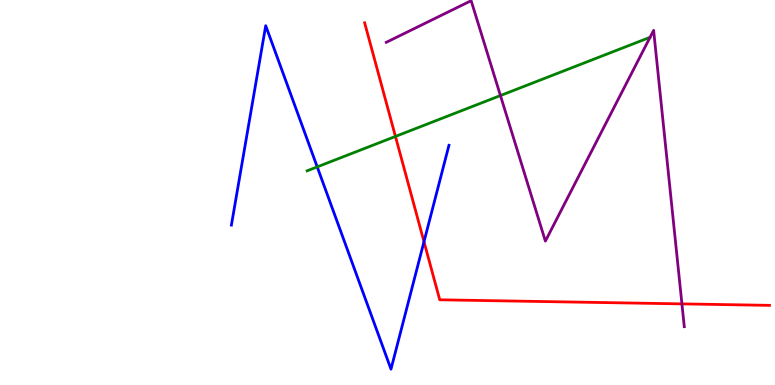[{'lines': ['blue', 'red'], 'intersections': [{'x': 5.47, 'y': 3.72}]}, {'lines': ['green', 'red'], 'intersections': [{'x': 5.1, 'y': 6.46}]}, {'lines': ['purple', 'red'], 'intersections': [{'x': 8.8, 'y': 2.11}]}, {'lines': ['blue', 'green'], 'intersections': [{'x': 4.09, 'y': 5.67}]}, {'lines': ['blue', 'purple'], 'intersections': []}, {'lines': ['green', 'purple'], 'intersections': [{'x': 6.46, 'y': 7.52}]}]